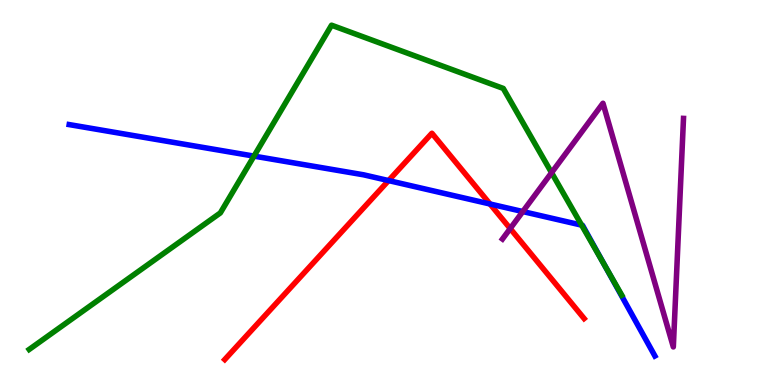[{'lines': ['blue', 'red'], 'intersections': [{'x': 5.01, 'y': 5.31}, {'x': 6.32, 'y': 4.7}]}, {'lines': ['green', 'red'], 'intersections': []}, {'lines': ['purple', 'red'], 'intersections': [{'x': 6.58, 'y': 4.06}]}, {'lines': ['blue', 'green'], 'intersections': [{'x': 3.28, 'y': 5.95}, {'x': 7.5, 'y': 4.15}, {'x': 7.81, 'y': 3.08}]}, {'lines': ['blue', 'purple'], 'intersections': [{'x': 6.75, 'y': 4.5}]}, {'lines': ['green', 'purple'], 'intersections': [{'x': 7.12, 'y': 5.51}]}]